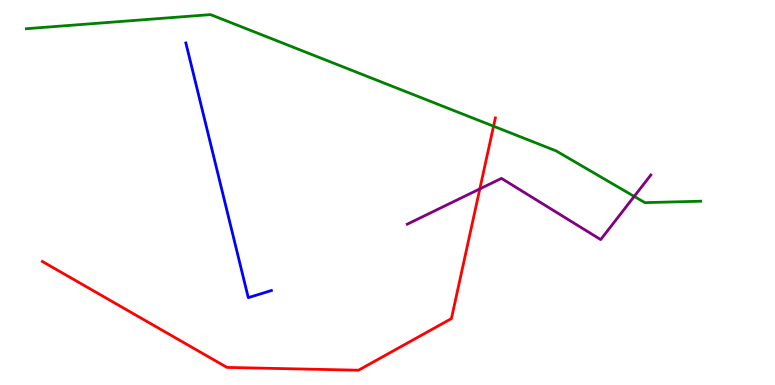[{'lines': ['blue', 'red'], 'intersections': []}, {'lines': ['green', 'red'], 'intersections': [{'x': 6.37, 'y': 6.72}]}, {'lines': ['purple', 'red'], 'intersections': [{'x': 6.19, 'y': 5.09}]}, {'lines': ['blue', 'green'], 'intersections': []}, {'lines': ['blue', 'purple'], 'intersections': []}, {'lines': ['green', 'purple'], 'intersections': [{'x': 8.18, 'y': 4.9}]}]